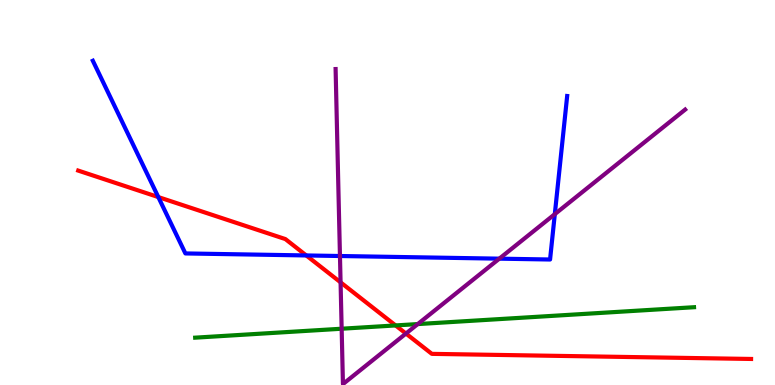[{'lines': ['blue', 'red'], 'intersections': [{'x': 2.04, 'y': 4.88}, {'x': 3.95, 'y': 3.36}]}, {'lines': ['green', 'red'], 'intersections': [{'x': 5.1, 'y': 1.55}]}, {'lines': ['purple', 'red'], 'intersections': [{'x': 4.39, 'y': 2.67}, {'x': 5.24, 'y': 1.34}]}, {'lines': ['blue', 'green'], 'intersections': []}, {'lines': ['blue', 'purple'], 'intersections': [{'x': 4.39, 'y': 3.35}, {'x': 6.44, 'y': 3.28}, {'x': 7.16, 'y': 4.44}]}, {'lines': ['green', 'purple'], 'intersections': [{'x': 4.41, 'y': 1.46}, {'x': 5.39, 'y': 1.58}]}]